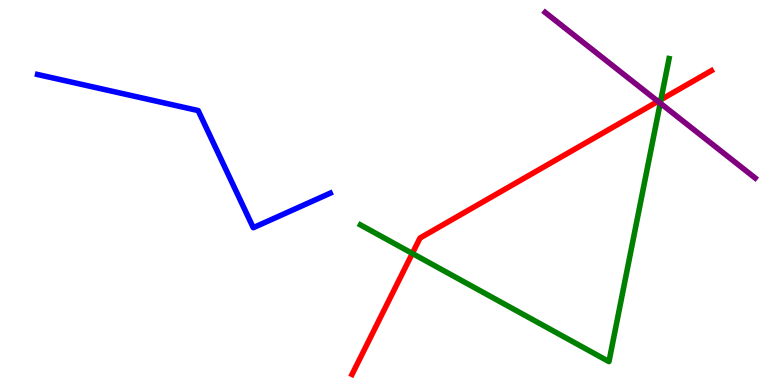[{'lines': ['blue', 'red'], 'intersections': []}, {'lines': ['green', 'red'], 'intersections': [{'x': 5.32, 'y': 3.42}, {'x': 8.53, 'y': 7.41}]}, {'lines': ['purple', 'red'], 'intersections': [{'x': 8.49, 'y': 7.37}]}, {'lines': ['blue', 'green'], 'intersections': []}, {'lines': ['blue', 'purple'], 'intersections': []}, {'lines': ['green', 'purple'], 'intersections': [{'x': 8.52, 'y': 7.32}]}]